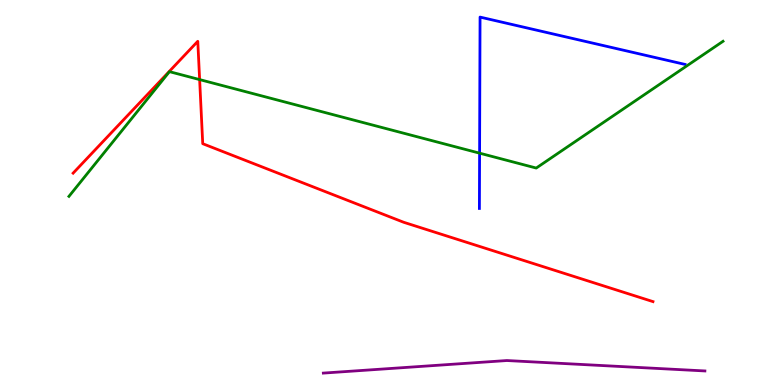[{'lines': ['blue', 'red'], 'intersections': []}, {'lines': ['green', 'red'], 'intersections': [{'x': 2.58, 'y': 7.93}]}, {'lines': ['purple', 'red'], 'intersections': []}, {'lines': ['blue', 'green'], 'intersections': [{'x': 6.19, 'y': 6.02}]}, {'lines': ['blue', 'purple'], 'intersections': []}, {'lines': ['green', 'purple'], 'intersections': []}]